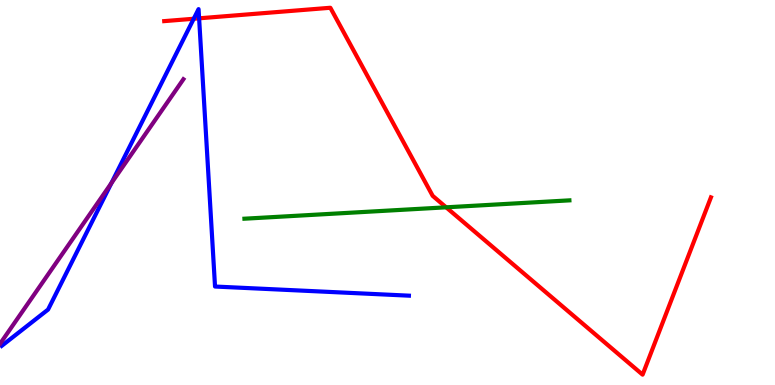[{'lines': ['blue', 'red'], 'intersections': [{'x': 2.5, 'y': 9.51}, {'x': 2.57, 'y': 9.52}]}, {'lines': ['green', 'red'], 'intersections': [{'x': 5.76, 'y': 4.62}]}, {'lines': ['purple', 'red'], 'intersections': []}, {'lines': ['blue', 'green'], 'intersections': []}, {'lines': ['blue', 'purple'], 'intersections': [{'x': 1.44, 'y': 5.24}]}, {'lines': ['green', 'purple'], 'intersections': []}]